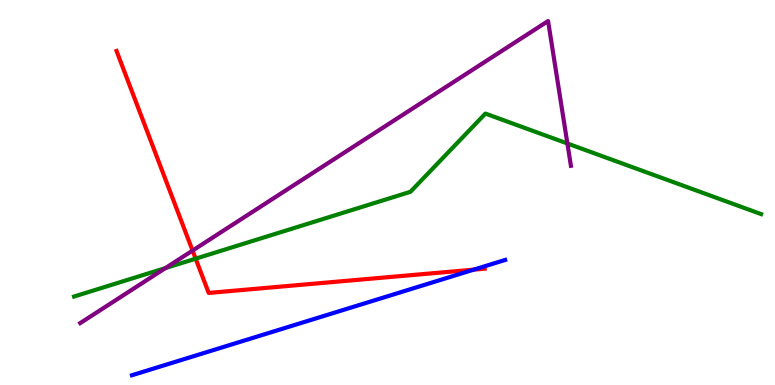[{'lines': ['blue', 'red'], 'intersections': [{'x': 6.11, 'y': 3.0}]}, {'lines': ['green', 'red'], 'intersections': [{'x': 2.52, 'y': 3.28}]}, {'lines': ['purple', 'red'], 'intersections': [{'x': 2.48, 'y': 3.49}]}, {'lines': ['blue', 'green'], 'intersections': []}, {'lines': ['blue', 'purple'], 'intersections': []}, {'lines': ['green', 'purple'], 'intersections': [{'x': 2.13, 'y': 3.04}, {'x': 7.32, 'y': 6.27}]}]